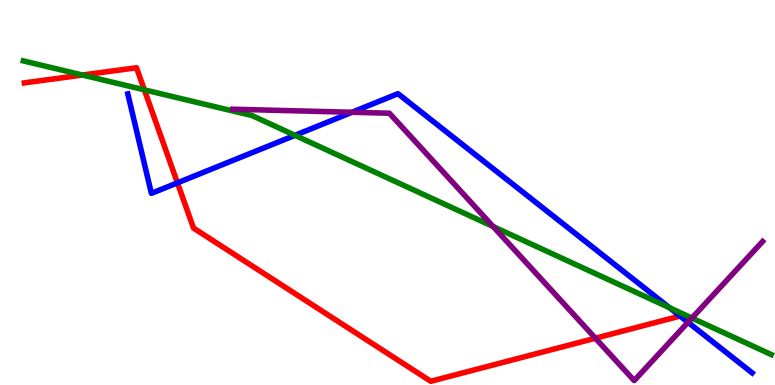[{'lines': ['blue', 'red'], 'intersections': [{'x': 2.29, 'y': 5.25}]}, {'lines': ['green', 'red'], 'intersections': [{'x': 1.06, 'y': 8.05}, {'x': 1.86, 'y': 7.67}]}, {'lines': ['purple', 'red'], 'intersections': [{'x': 7.68, 'y': 1.21}]}, {'lines': ['blue', 'green'], 'intersections': [{'x': 3.81, 'y': 6.49}, {'x': 8.64, 'y': 2.01}]}, {'lines': ['blue', 'purple'], 'intersections': [{'x': 4.54, 'y': 7.08}, {'x': 8.88, 'y': 1.63}]}, {'lines': ['green', 'purple'], 'intersections': [{'x': 6.36, 'y': 4.12}, {'x': 8.93, 'y': 1.74}]}]